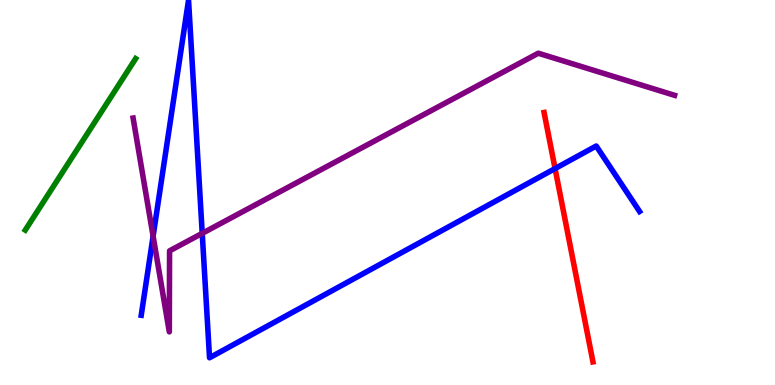[{'lines': ['blue', 'red'], 'intersections': [{'x': 7.16, 'y': 5.62}]}, {'lines': ['green', 'red'], 'intersections': []}, {'lines': ['purple', 'red'], 'intersections': []}, {'lines': ['blue', 'green'], 'intersections': []}, {'lines': ['blue', 'purple'], 'intersections': [{'x': 1.98, 'y': 3.87}, {'x': 2.61, 'y': 3.94}]}, {'lines': ['green', 'purple'], 'intersections': []}]